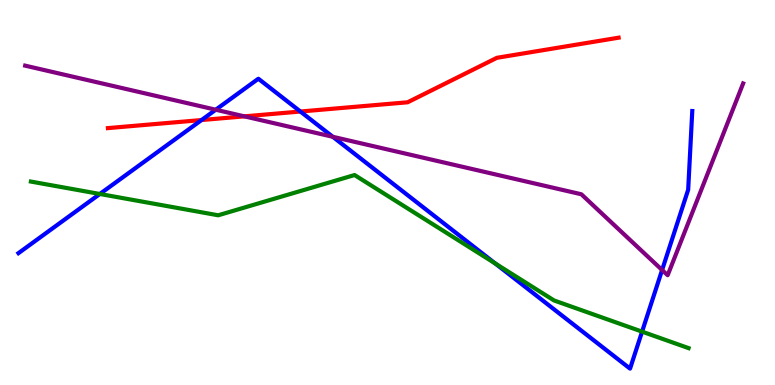[{'lines': ['blue', 'red'], 'intersections': [{'x': 2.6, 'y': 6.88}, {'x': 3.88, 'y': 7.1}]}, {'lines': ['green', 'red'], 'intersections': []}, {'lines': ['purple', 'red'], 'intersections': [{'x': 3.15, 'y': 6.98}]}, {'lines': ['blue', 'green'], 'intersections': [{'x': 1.29, 'y': 4.96}, {'x': 6.39, 'y': 3.16}, {'x': 8.28, 'y': 1.39}]}, {'lines': ['blue', 'purple'], 'intersections': [{'x': 2.78, 'y': 7.15}, {'x': 4.29, 'y': 6.45}, {'x': 8.54, 'y': 2.99}]}, {'lines': ['green', 'purple'], 'intersections': []}]